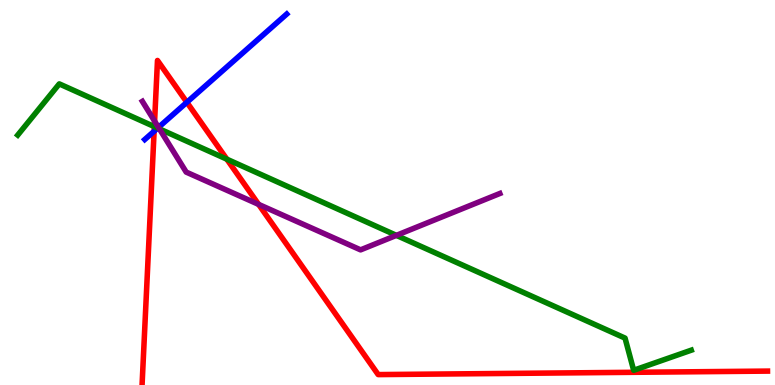[{'lines': ['blue', 'red'], 'intersections': [{'x': 1.99, 'y': 6.59}, {'x': 2.41, 'y': 7.34}]}, {'lines': ['green', 'red'], 'intersections': [{'x': 1.99, 'y': 6.71}, {'x': 2.93, 'y': 5.87}]}, {'lines': ['purple', 'red'], 'intersections': [{'x': 1.99, 'y': 6.85}, {'x': 3.34, 'y': 4.69}]}, {'lines': ['blue', 'green'], 'intersections': [{'x': 2.03, 'y': 6.67}]}, {'lines': ['blue', 'purple'], 'intersections': [{'x': 2.04, 'y': 6.69}]}, {'lines': ['green', 'purple'], 'intersections': [{'x': 2.06, 'y': 6.65}, {'x': 5.11, 'y': 3.89}]}]